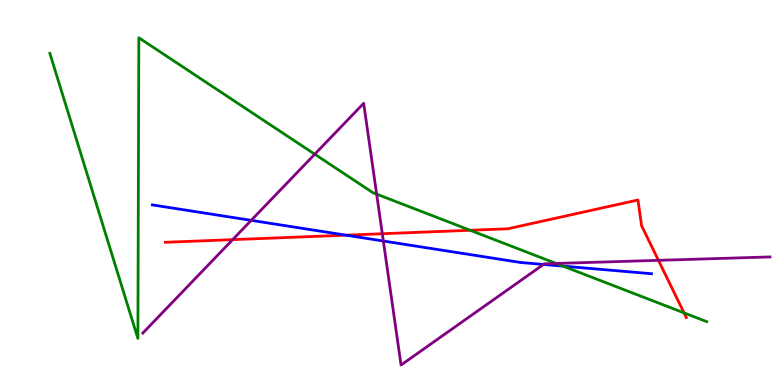[{'lines': ['blue', 'red'], 'intersections': [{'x': 4.46, 'y': 3.89}]}, {'lines': ['green', 'red'], 'intersections': [{'x': 6.07, 'y': 4.02}, {'x': 8.83, 'y': 1.87}]}, {'lines': ['purple', 'red'], 'intersections': [{'x': 3.0, 'y': 3.78}, {'x': 4.93, 'y': 3.93}, {'x': 8.5, 'y': 3.24}]}, {'lines': ['blue', 'green'], 'intersections': [{'x': 7.27, 'y': 3.09}]}, {'lines': ['blue', 'purple'], 'intersections': [{'x': 3.24, 'y': 4.28}, {'x': 4.95, 'y': 3.74}, {'x': 7.01, 'y': 3.13}]}, {'lines': ['green', 'purple'], 'intersections': [{'x': 4.06, 'y': 5.99}, {'x': 4.86, 'y': 4.96}, {'x': 7.18, 'y': 3.16}]}]